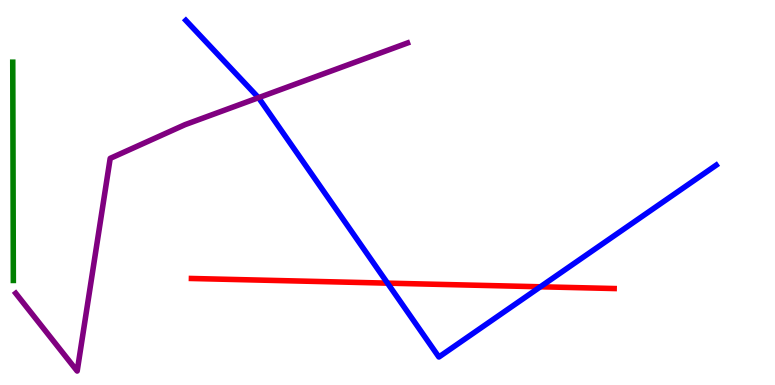[{'lines': ['blue', 'red'], 'intersections': [{'x': 5.0, 'y': 2.65}, {'x': 6.97, 'y': 2.55}]}, {'lines': ['green', 'red'], 'intersections': []}, {'lines': ['purple', 'red'], 'intersections': []}, {'lines': ['blue', 'green'], 'intersections': []}, {'lines': ['blue', 'purple'], 'intersections': [{'x': 3.34, 'y': 7.46}]}, {'lines': ['green', 'purple'], 'intersections': []}]